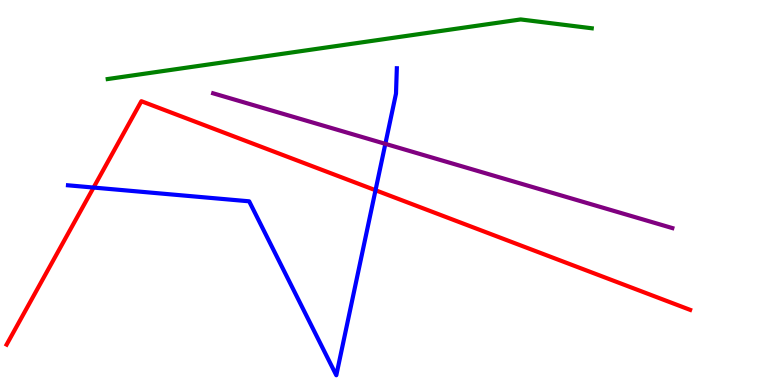[{'lines': ['blue', 'red'], 'intersections': [{'x': 1.21, 'y': 5.13}, {'x': 4.85, 'y': 5.06}]}, {'lines': ['green', 'red'], 'intersections': []}, {'lines': ['purple', 'red'], 'intersections': []}, {'lines': ['blue', 'green'], 'intersections': []}, {'lines': ['blue', 'purple'], 'intersections': [{'x': 4.97, 'y': 6.26}]}, {'lines': ['green', 'purple'], 'intersections': []}]